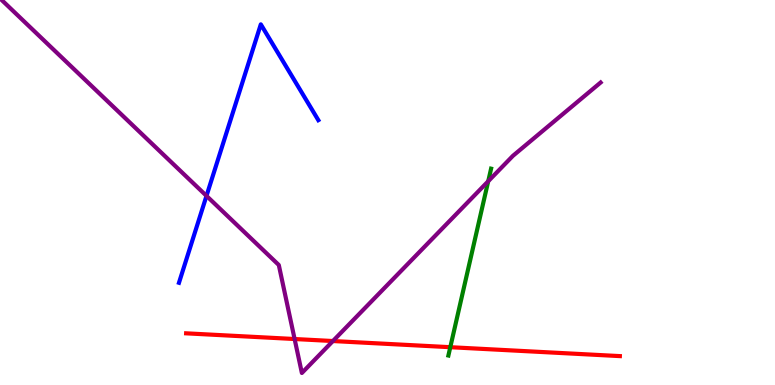[{'lines': ['blue', 'red'], 'intersections': []}, {'lines': ['green', 'red'], 'intersections': [{'x': 5.81, 'y': 0.982}]}, {'lines': ['purple', 'red'], 'intersections': [{'x': 3.8, 'y': 1.19}, {'x': 4.3, 'y': 1.14}]}, {'lines': ['blue', 'green'], 'intersections': []}, {'lines': ['blue', 'purple'], 'intersections': [{'x': 2.66, 'y': 4.91}]}, {'lines': ['green', 'purple'], 'intersections': [{'x': 6.3, 'y': 5.29}]}]